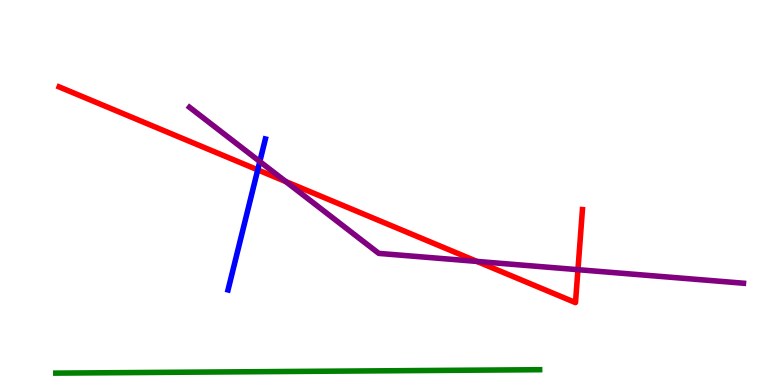[{'lines': ['blue', 'red'], 'intersections': [{'x': 3.33, 'y': 5.59}]}, {'lines': ['green', 'red'], 'intersections': []}, {'lines': ['purple', 'red'], 'intersections': [{'x': 3.69, 'y': 5.28}, {'x': 6.15, 'y': 3.21}, {'x': 7.46, 'y': 3.0}]}, {'lines': ['blue', 'green'], 'intersections': []}, {'lines': ['blue', 'purple'], 'intersections': [{'x': 3.35, 'y': 5.8}]}, {'lines': ['green', 'purple'], 'intersections': []}]